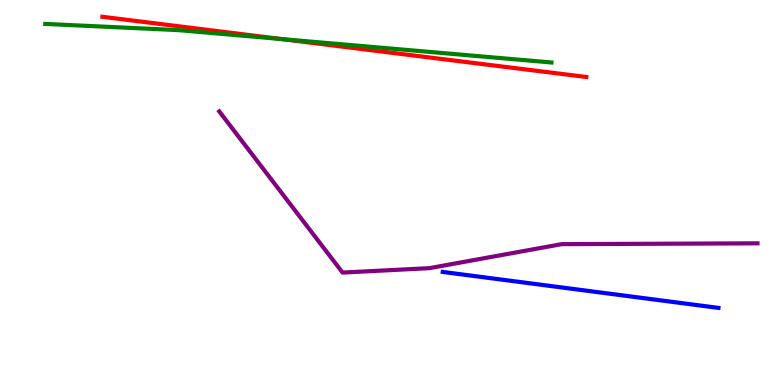[{'lines': ['blue', 'red'], 'intersections': []}, {'lines': ['green', 'red'], 'intersections': [{'x': 3.63, 'y': 8.99}]}, {'lines': ['purple', 'red'], 'intersections': []}, {'lines': ['blue', 'green'], 'intersections': []}, {'lines': ['blue', 'purple'], 'intersections': []}, {'lines': ['green', 'purple'], 'intersections': []}]